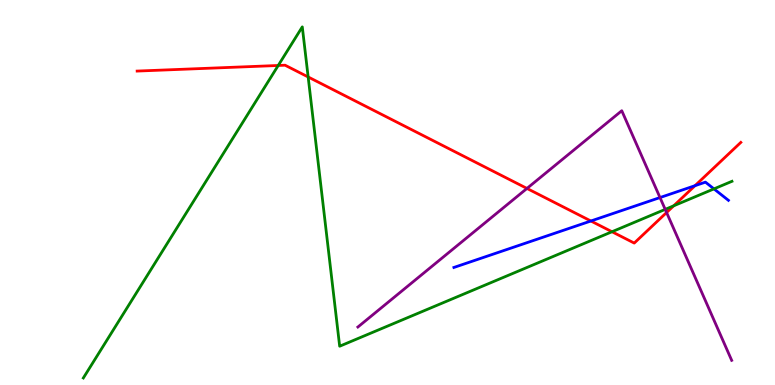[{'lines': ['blue', 'red'], 'intersections': [{'x': 7.62, 'y': 4.26}, {'x': 8.97, 'y': 5.18}]}, {'lines': ['green', 'red'], 'intersections': [{'x': 3.59, 'y': 8.3}, {'x': 3.98, 'y': 8.0}, {'x': 7.9, 'y': 3.98}, {'x': 8.69, 'y': 4.65}]}, {'lines': ['purple', 'red'], 'intersections': [{'x': 6.8, 'y': 5.11}, {'x': 8.6, 'y': 4.48}]}, {'lines': ['blue', 'green'], 'intersections': [{'x': 9.21, 'y': 5.09}]}, {'lines': ['blue', 'purple'], 'intersections': [{'x': 8.52, 'y': 4.87}]}, {'lines': ['green', 'purple'], 'intersections': [{'x': 8.58, 'y': 4.56}]}]